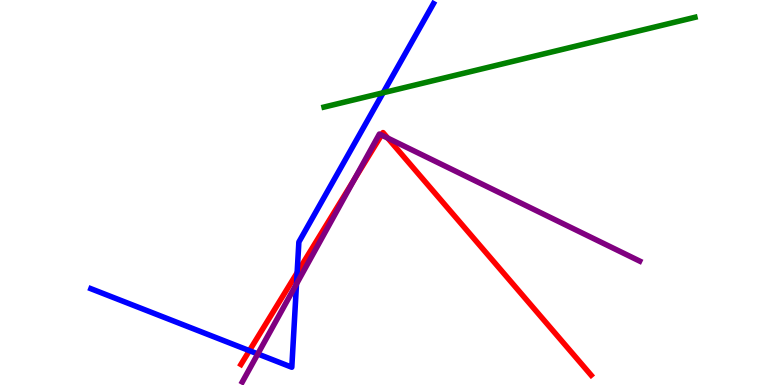[{'lines': ['blue', 'red'], 'intersections': [{'x': 3.22, 'y': 0.892}, {'x': 3.83, 'y': 2.92}]}, {'lines': ['green', 'red'], 'intersections': []}, {'lines': ['purple', 'red'], 'intersections': [{'x': 4.57, 'y': 5.34}, {'x': 4.92, 'y': 6.49}, {'x': 5.0, 'y': 6.41}]}, {'lines': ['blue', 'green'], 'intersections': [{'x': 4.94, 'y': 7.59}]}, {'lines': ['blue', 'purple'], 'intersections': [{'x': 3.33, 'y': 0.807}, {'x': 3.83, 'y': 2.62}]}, {'lines': ['green', 'purple'], 'intersections': []}]